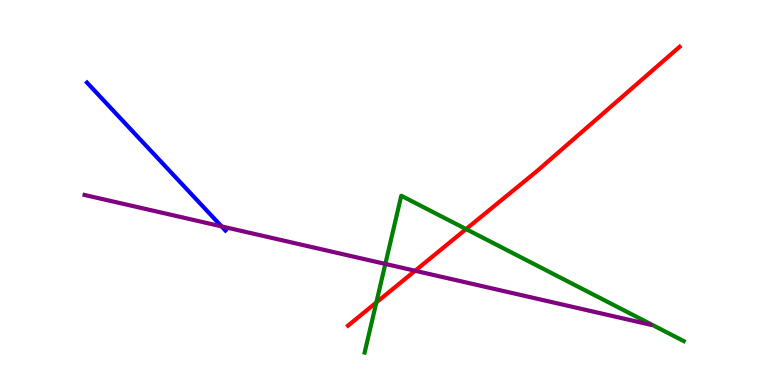[{'lines': ['blue', 'red'], 'intersections': []}, {'lines': ['green', 'red'], 'intersections': [{'x': 4.86, 'y': 2.14}, {'x': 6.01, 'y': 4.05}]}, {'lines': ['purple', 'red'], 'intersections': [{'x': 5.36, 'y': 2.97}]}, {'lines': ['blue', 'green'], 'intersections': []}, {'lines': ['blue', 'purple'], 'intersections': [{'x': 2.86, 'y': 4.12}]}, {'lines': ['green', 'purple'], 'intersections': [{'x': 4.97, 'y': 3.14}]}]